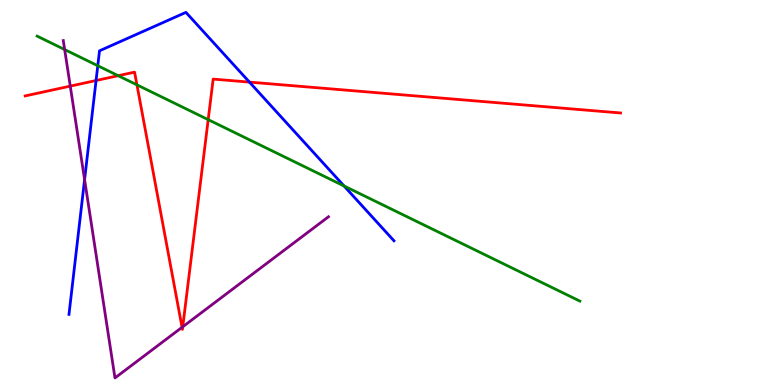[{'lines': ['blue', 'red'], 'intersections': [{'x': 1.24, 'y': 7.91}, {'x': 3.22, 'y': 7.87}]}, {'lines': ['green', 'red'], 'intersections': [{'x': 1.52, 'y': 8.03}, {'x': 1.77, 'y': 7.8}, {'x': 2.69, 'y': 6.89}]}, {'lines': ['purple', 'red'], 'intersections': [{'x': 0.907, 'y': 7.76}, {'x': 2.35, 'y': 1.5}, {'x': 2.36, 'y': 1.51}]}, {'lines': ['blue', 'green'], 'intersections': [{'x': 1.26, 'y': 8.29}, {'x': 4.44, 'y': 5.17}]}, {'lines': ['blue', 'purple'], 'intersections': [{'x': 1.09, 'y': 5.33}]}, {'lines': ['green', 'purple'], 'intersections': [{'x': 0.834, 'y': 8.71}]}]